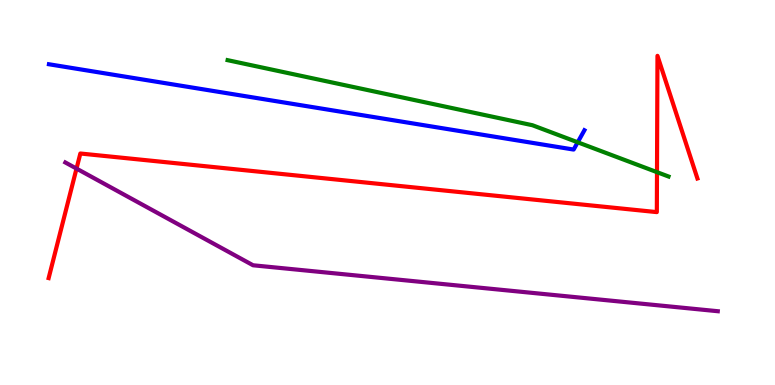[{'lines': ['blue', 'red'], 'intersections': []}, {'lines': ['green', 'red'], 'intersections': [{'x': 8.48, 'y': 5.53}]}, {'lines': ['purple', 'red'], 'intersections': [{'x': 0.987, 'y': 5.62}]}, {'lines': ['blue', 'green'], 'intersections': [{'x': 7.45, 'y': 6.3}]}, {'lines': ['blue', 'purple'], 'intersections': []}, {'lines': ['green', 'purple'], 'intersections': []}]